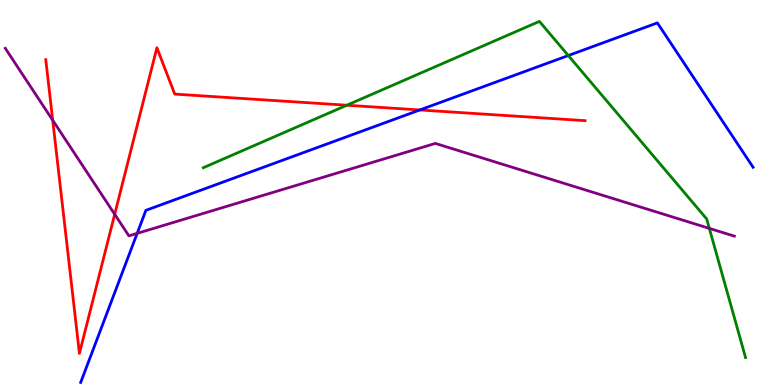[{'lines': ['blue', 'red'], 'intersections': [{'x': 5.42, 'y': 7.14}]}, {'lines': ['green', 'red'], 'intersections': [{'x': 4.48, 'y': 7.27}]}, {'lines': ['purple', 'red'], 'intersections': [{'x': 0.68, 'y': 6.88}, {'x': 1.48, 'y': 4.43}]}, {'lines': ['blue', 'green'], 'intersections': [{'x': 7.33, 'y': 8.56}]}, {'lines': ['blue', 'purple'], 'intersections': [{'x': 1.77, 'y': 3.94}]}, {'lines': ['green', 'purple'], 'intersections': [{'x': 9.15, 'y': 4.07}]}]